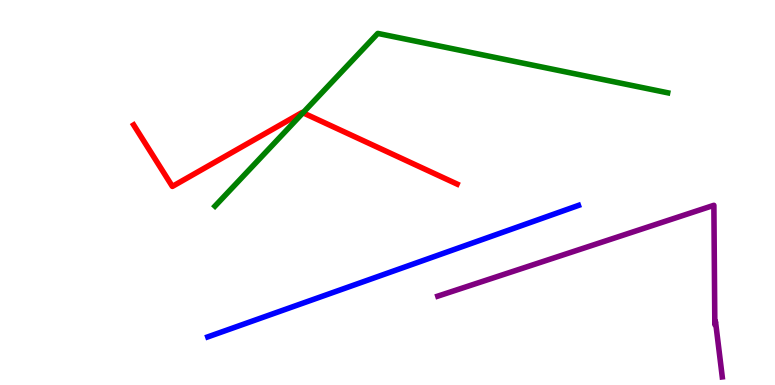[{'lines': ['blue', 'red'], 'intersections': []}, {'lines': ['green', 'red'], 'intersections': [{'x': 3.91, 'y': 7.07}]}, {'lines': ['purple', 'red'], 'intersections': []}, {'lines': ['blue', 'green'], 'intersections': []}, {'lines': ['blue', 'purple'], 'intersections': []}, {'lines': ['green', 'purple'], 'intersections': []}]